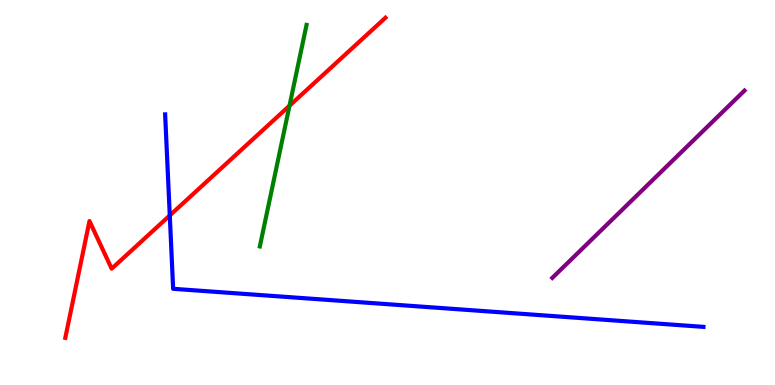[{'lines': ['blue', 'red'], 'intersections': [{'x': 2.19, 'y': 4.4}]}, {'lines': ['green', 'red'], 'intersections': [{'x': 3.74, 'y': 7.25}]}, {'lines': ['purple', 'red'], 'intersections': []}, {'lines': ['blue', 'green'], 'intersections': []}, {'lines': ['blue', 'purple'], 'intersections': []}, {'lines': ['green', 'purple'], 'intersections': []}]